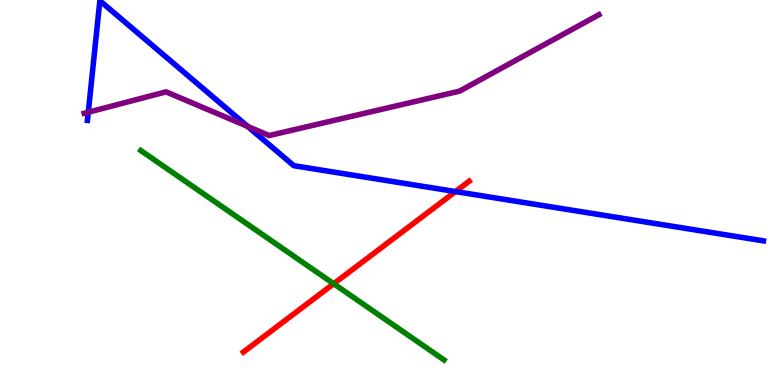[{'lines': ['blue', 'red'], 'intersections': [{'x': 5.88, 'y': 5.02}]}, {'lines': ['green', 'red'], 'intersections': [{'x': 4.31, 'y': 2.63}]}, {'lines': ['purple', 'red'], 'intersections': []}, {'lines': ['blue', 'green'], 'intersections': []}, {'lines': ['blue', 'purple'], 'intersections': [{'x': 1.14, 'y': 7.08}, {'x': 3.2, 'y': 6.72}]}, {'lines': ['green', 'purple'], 'intersections': []}]